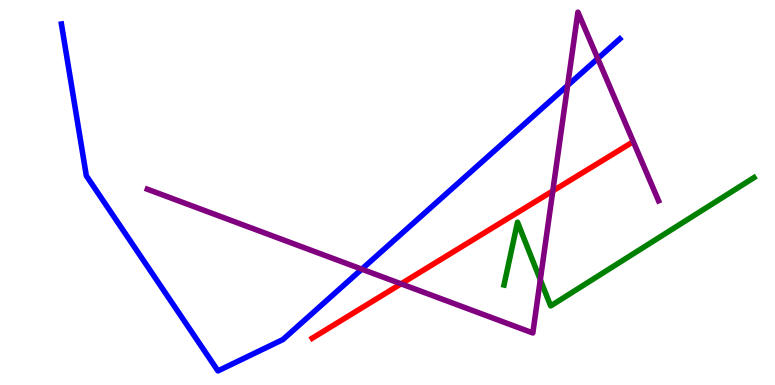[{'lines': ['blue', 'red'], 'intersections': []}, {'lines': ['green', 'red'], 'intersections': []}, {'lines': ['purple', 'red'], 'intersections': [{'x': 5.18, 'y': 2.63}, {'x': 7.13, 'y': 5.04}]}, {'lines': ['blue', 'green'], 'intersections': []}, {'lines': ['blue', 'purple'], 'intersections': [{'x': 4.67, 'y': 3.01}, {'x': 7.32, 'y': 7.78}, {'x': 7.71, 'y': 8.48}]}, {'lines': ['green', 'purple'], 'intersections': [{'x': 6.97, 'y': 2.73}]}]